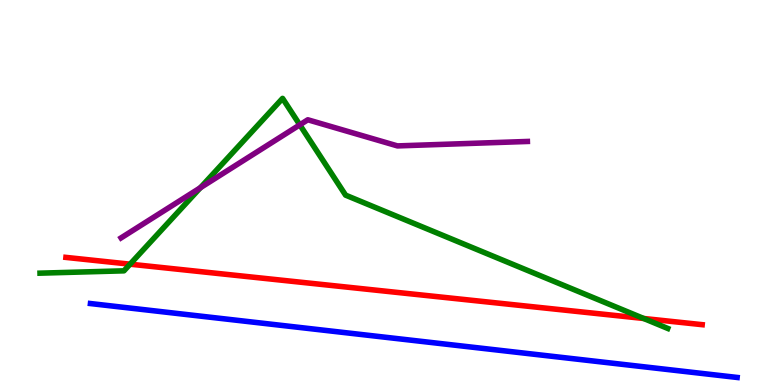[{'lines': ['blue', 'red'], 'intersections': []}, {'lines': ['green', 'red'], 'intersections': [{'x': 1.68, 'y': 3.14}, {'x': 8.31, 'y': 1.73}]}, {'lines': ['purple', 'red'], 'intersections': []}, {'lines': ['blue', 'green'], 'intersections': []}, {'lines': ['blue', 'purple'], 'intersections': []}, {'lines': ['green', 'purple'], 'intersections': [{'x': 2.59, 'y': 5.12}, {'x': 3.87, 'y': 6.76}]}]